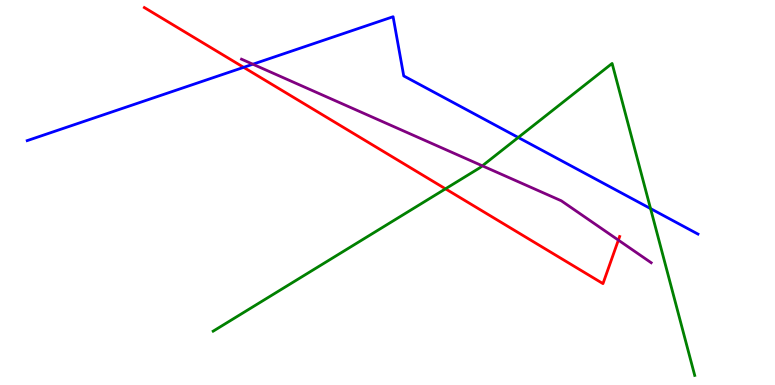[{'lines': ['blue', 'red'], 'intersections': [{'x': 3.14, 'y': 8.25}]}, {'lines': ['green', 'red'], 'intersections': [{'x': 5.75, 'y': 5.1}]}, {'lines': ['purple', 'red'], 'intersections': [{'x': 7.98, 'y': 3.76}]}, {'lines': ['blue', 'green'], 'intersections': [{'x': 6.69, 'y': 6.43}, {'x': 8.39, 'y': 4.58}]}, {'lines': ['blue', 'purple'], 'intersections': [{'x': 3.26, 'y': 8.33}]}, {'lines': ['green', 'purple'], 'intersections': [{'x': 6.22, 'y': 5.69}]}]